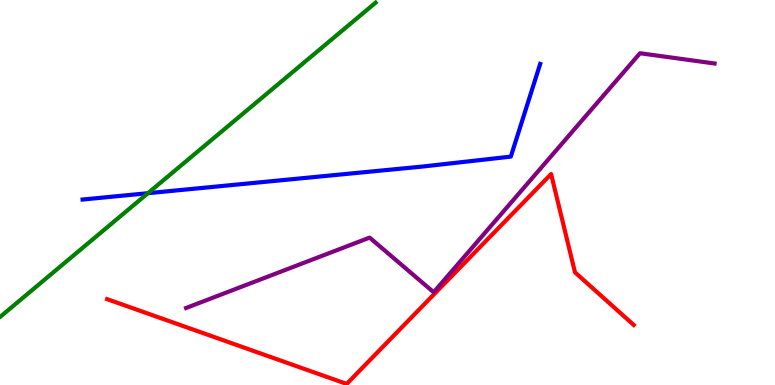[{'lines': ['blue', 'red'], 'intersections': []}, {'lines': ['green', 'red'], 'intersections': []}, {'lines': ['purple', 'red'], 'intersections': []}, {'lines': ['blue', 'green'], 'intersections': [{'x': 1.91, 'y': 4.98}]}, {'lines': ['blue', 'purple'], 'intersections': []}, {'lines': ['green', 'purple'], 'intersections': []}]